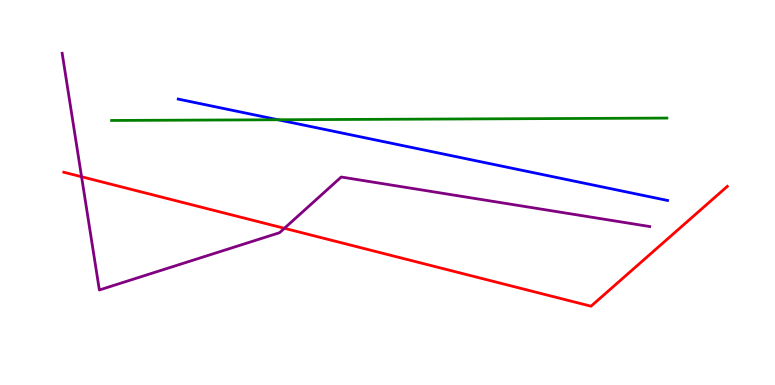[{'lines': ['blue', 'red'], 'intersections': []}, {'lines': ['green', 'red'], 'intersections': []}, {'lines': ['purple', 'red'], 'intersections': [{'x': 1.05, 'y': 5.41}, {'x': 3.67, 'y': 4.07}]}, {'lines': ['blue', 'green'], 'intersections': [{'x': 3.59, 'y': 6.89}]}, {'lines': ['blue', 'purple'], 'intersections': []}, {'lines': ['green', 'purple'], 'intersections': []}]